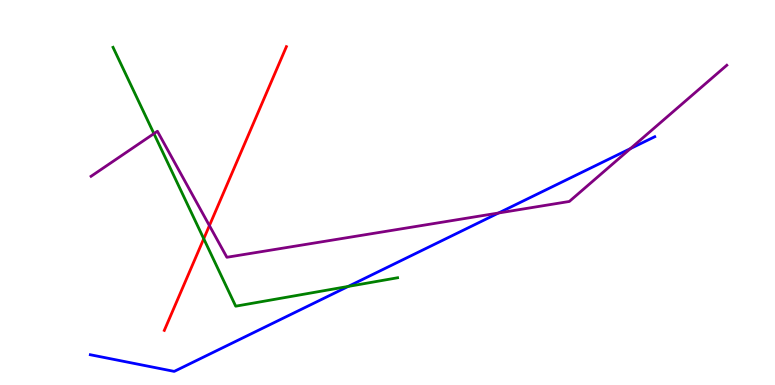[{'lines': ['blue', 'red'], 'intersections': []}, {'lines': ['green', 'red'], 'intersections': [{'x': 2.63, 'y': 3.8}]}, {'lines': ['purple', 'red'], 'intersections': [{'x': 2.7, 'y': 4.14}]}, {'lines': ['blue', 'green'], 'intersections': [{'x': 4.49, 'y': 2.56}]}, {'lines': ['blue', 'purple'], 'intersections': [{'x': 6.43, 'y': 4.47}, {'x': 8.13, 'y': 6.14}]}, {'lines': ['green', 'purple'], 'intersections': [{'x': 1.99, 'y': 6.53}]}]